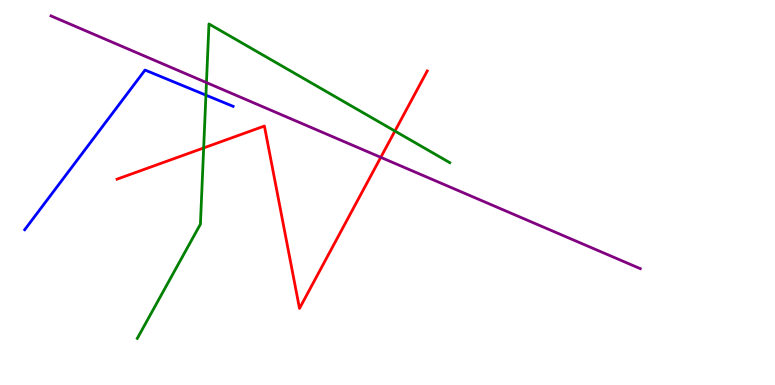[{'lines': ['blue', 'red'], 'intersections': []}, {'lines': ['green', 'red'], 'intersections': [{'x': 2.63, 'y': 6.16}, {'x': 5.1, 'y': 6.6}]}, {'lines': ['purple', 'red'], 'intersections': [{'x': 4.91, 'y': 5.91}]}, {'lines': ['blue', 'green'], 'intersections': [{'x': 2.66, 'y': 7.53}]}, {'lines': ['blue', 'purple'], 'intersections': []}, {'lines': ['green', 'purple'], 'intersections': [{'x': 2.66, 'y': 7.85}]}]